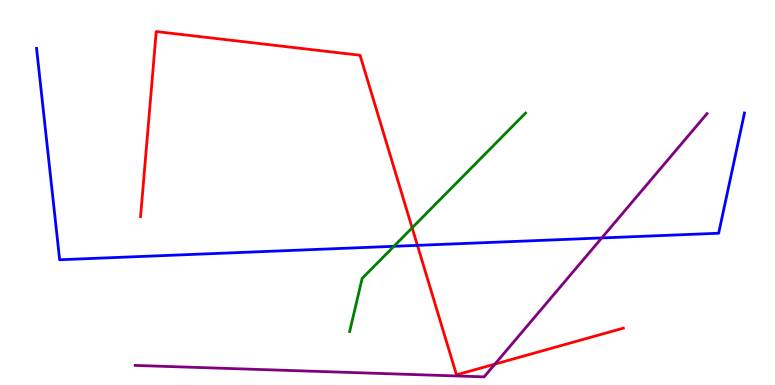[{'lines': ['blue', 'red'], 'intersections': [{'x': 5.39, 'y': 3.63}]}, {'lines': ['green', 'red'], 'intersections': [{'x': 5.32, 'y': 4.08}]}, {'lines': ['purple', 'red'], 'intersections': [{'x': 6.39, 'y': 0.543}]}, {'lines': ['blue', 'green'], 'intersections': [{'x': 5.08, 'y': 3.6}]}, {'lines': ['blue', 'purple'], 'intersections': [{'x': 7.76, 'y': 3.82}]}, {'lines': ['green', 'purple'], 'intersections': []}]